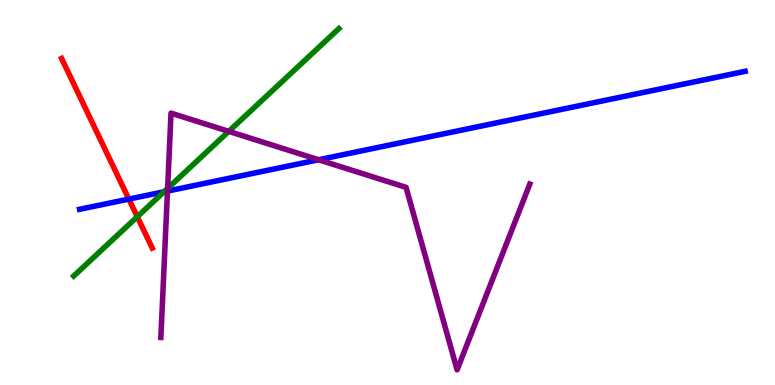[{'lines': ['blue', 'red'], 'intersections': [{'x': 1.66, 'y': 4.83}]}, {'lines': ['green', 'red'], 'intersections': [{'x': 1.77, 'y': 4.37}]}, {'lines': ['purple', 'red'], 'intersections': []}, {'lines': ['blue', 'green'], 'intersections': [{'x': 2.12, 'y': 5.02}]}, {'lines': ['blue', 'purple'], 'intersections': [{'x': 2.16, 'y': 5.04}, {'x': 4.11, 'y': 5.85}]}, {'lines': ['green', 'purple'], 'intersections': [{'x': 2.16, 'y': 5.11}, {'x': 2.95, 'y': 6.59}]}]